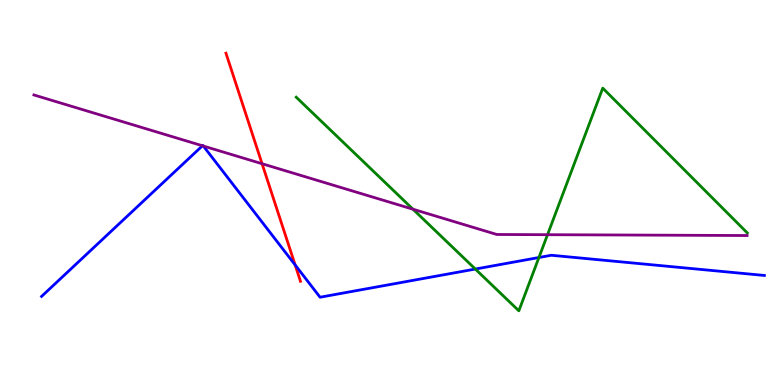[{'lines': ['blue', 'red'], 'intersections': [{'x': 3.81, 'y': 3.12}]}, {'lines': ['green', 'red'], 'intersections': []}, {'lines': ['purple', 'red'], 'intersections': [{'x': 3.38, 'y': 5.75}]}, {'lines': ['blue', 'green'], 'intersections': [{'x': 6.13, 'y': 3.01}, {'x': 6.95, 'y': 3.31}]}, {'lines': ['blue', 'purple'], 'intersections': [{'x': 2.61, 'y': 6.21}, {'x': 2.62, 'y': 6.21}]}, {'lines': ['green', 'purple'], 'intersections': [{'x': 5.33, 'y': 4.57}, {'x': 7.06, 'y': 3.9}]}]